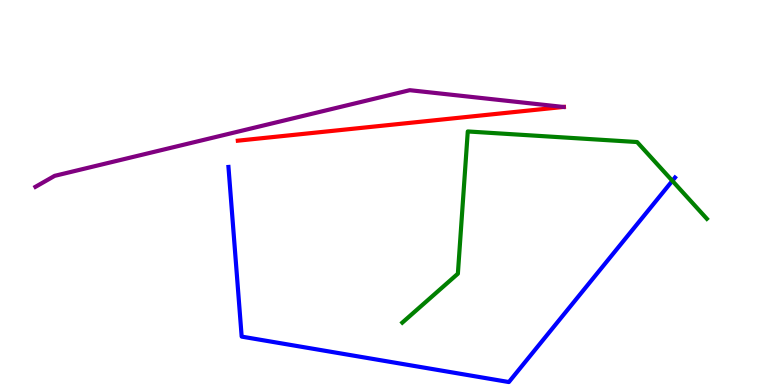[{'lines': ['blue', 'red'], 'intersections': []}, {'lines': ['green', 'red'], 'intersections': []}, {'lines': ['purple', 'red'], 'intersections': [{'x': 7.27, 'y': 7.22}]}, {'lines': ['blue', 'green'], 'intersections': [{'x': 8.68, 'y': 5.3}]}, {'lines': ['blue', 'purple'], 'intersections': []}, {'lines': ['green', 'purple'], 'intersections': []}]